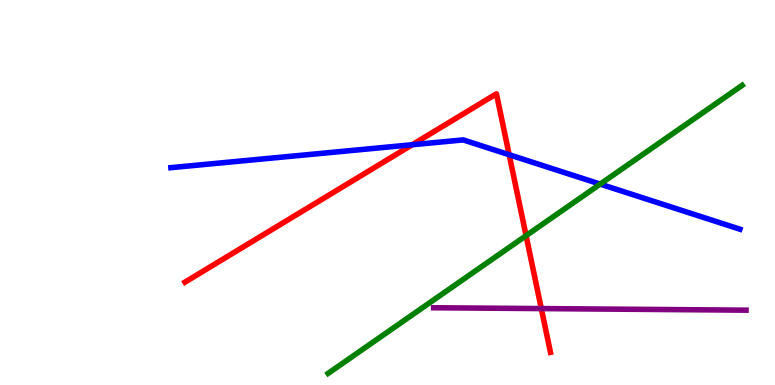[{'lines': ['blue', 'red'], 'intersections': [{'x': 5.32, 'y': 6.24}, {'x': 6.57, 'y': 5.98}]}, {'lines': ['green', 'red'], 'intersections': [{'x': 6.79, 'y': 3.88}]}, {'lines': ['purple', 'red'], 'intersections': [{'x': 6.98, 'y': 1.98}]}, {'lines': ['blue', 'green'], 'intersections': [{'x': 7.74, 'y': 5.22}]}, {'lines': ['blue', 'purple'], 'intersections': []}, {'lines': ['green', 'purple'], 'intersections': []}]